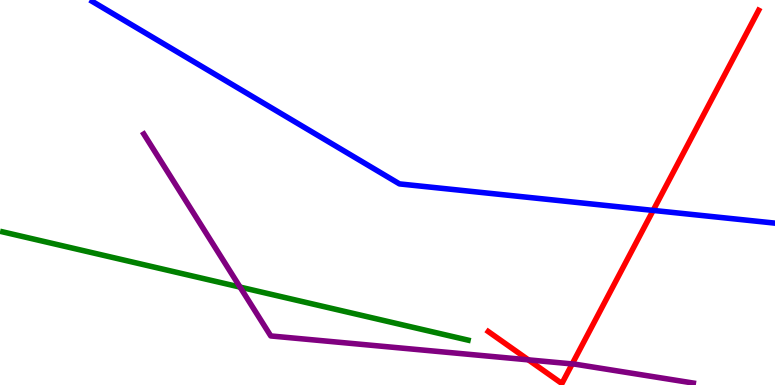[{'lines': ['blue', 'red'], 'intersections': [{'x': 8.43, 'y': 4.53}]}, {'lines': ['green', 'red'], 'intersections': []}, {'lines': ['purple', 'red'], 'intersections': [{'x': 6.82, 'y': 0.653}, {'x': 7.38, 'y': 0.547}]}, {'lines': ['blue', 'green'], 'intersections': []}, {'lines': ['blue', 'purple'], 'intersections': []}, {'lines': ['green', 'purple'], 'intersections': [{'x': 3.1, 'y': 2.54}]}]